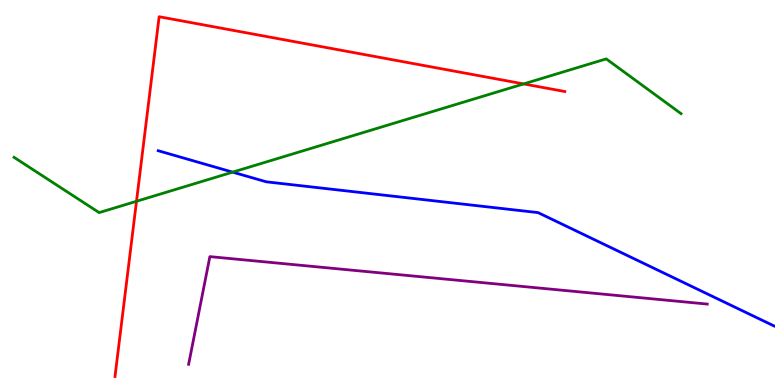[{'lines': ['blue', 'red'], 'intersections': []}, {'lines': ['green', 'red'], 'intersections': [{'x': 1.76, 'y': 4.77}, {'x': 6.76, 'y': 7.82}]}, {'lines': ['purple', 'red'], 'intersections': []}, {'lines': ['blue', 'green'], 'intersections': [{'x': 3.0, 'y': 5.53}]}, {'lines': ['blue', 'purple'], 'intersections': []}, {'lines': ['green', 'purple'], 'intersections': []}]